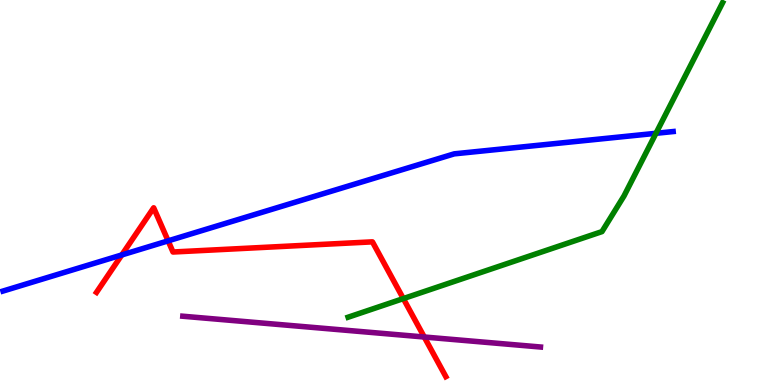[{'lines': ['blue', 'red'], 'intersections': [{'x': 1.57, 'y': 3.38}, {'x': 2.17, 'y': 3.74}]}, {'lines': ['green', 'red'], 'intersections': [{'x': 5.2, 'y': 2.24}]}, {'lines': ['purple', 'red'], 'intersections': [{'x': 5.47, 'y': 1.25}]}, {'lines': ['blue', 'green'], 'intersections': [{'x': 8.46, 'y': 6.54}]}, {'lines': ['blue', 'purple'], 'intersections': []}, {'lines': ['green', 'purple'], 'intersections': []}]